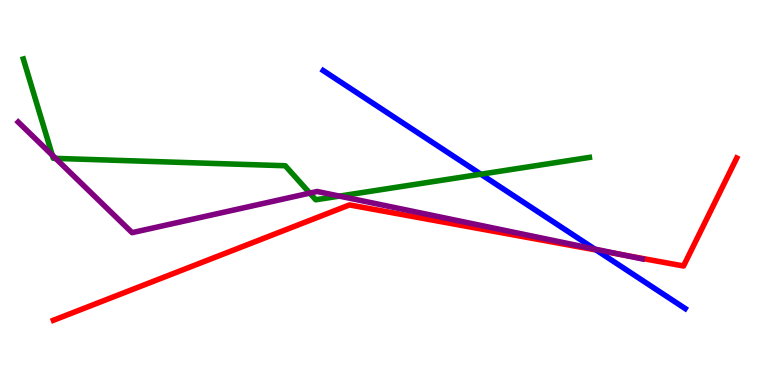[{'lines': ['blue', 'red'], 'intersections': [{'x': 7.69, 'y': 3.51}]}, {'lines': ['green', 'red'], 'intersections': []}, {'lines': ['purple', 'red'], 'intersections': [{'x': 8.03, 'y': 3.38}]}, {'lines': ['blue', 'green'], 'intersections': [{'x': 6.2, 'y': 5.48}]}, {'lines': ['blue', 'purple'], 'intersections': [{'x': 7.67, 'y': 3.53}]}, {'lines': ['green', 'purple'], 'intersections': [{'x': 0.675, 'y': 5.97}, {'x': 0.718, 'y': 5.89}, {'x': 4.0, 'y': 4.98}, {'x': 4.38, 'y': 4.91}]}]